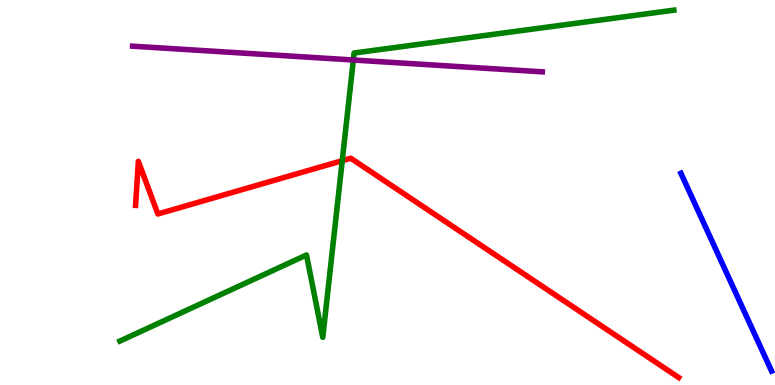[{'lines': ['blue', 'red'], 'intersections': []}, {'lines': ['green', 'red'], 'intersections': [{'x': 4.42, 'y': 5.83}]}, {'lines': ['purple', 'red'], 'intersections': []}, {'lines': ['blue', 'green'], 'intersections': []}, {'lines': ['blue', 'purple'], 'intersections': []}, {'lines': ['green', 'purple'], 'intersections': [{'x': 4.56, 'y': 8.44}]}]